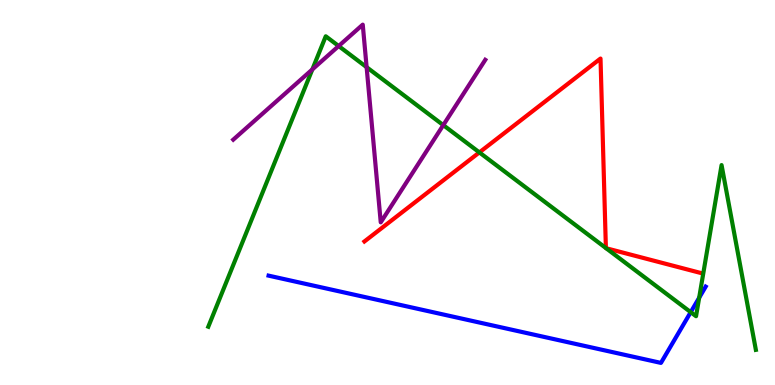[{'lines': ['blue', 'red'], 'intersections': []}, {'lines': ['green', 'red'], 'intersections': [{'x': 6.19, 'y': 6.04}, {'x': 7.82, 'y': 3.56}, {'x': 7.82, 'y': 3.55}]}, {'lines': ['purple', 'red'], 'intersections': []}, {'lines': ['blue', 'green'], 'intersections': [{'x': 8.91, 'y': 1.89}, {'x': 9.02, 'y': 2.27}]}, {'lines': ['blue', 'purple'], 'intersections': []}, {'lines': ['green', 'purple'], 'intersections': [{'x': 4.03, 'y': 8.2}, {'x': 4.37, 'y': 8.8}, {'x': 4.73, 'y': 8.26}, {'x': 5.72, 'y': 6.75}]}]